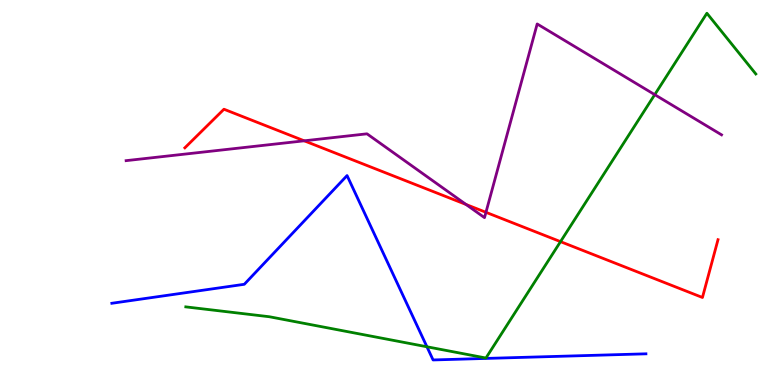[{'lines': ['blue', 'red'], 'intersections': []}, {'lines': ['green', 'red'], 'intersections': [{'x': 7.23, 'y': 3.72}]}, {'lines': ['purple', 'red'], 'intersections': [{'x': 3.93, 'y': 6.34}, {'x': 6.01, 'y': 4.69}, {'x': 6.27, 'y': 4.49}]}, {'lines': ['blue', 'green'], 'intersections': [{'x': 5.51, 'y': 0.993}]}, {'lines': ['blue', 'purple'], 'intersections': []}, {'lines': ['green', 'purple'], 'intersections': [{'x': 8.45, 'y': 7.54}]}]